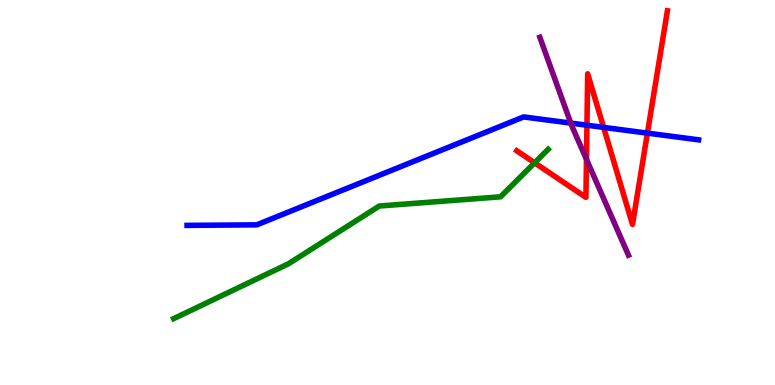[{'lines': ['blue', 'red'], 'intersections': [{'x': 7.57, 'y': 6.75}, {'x': 7.79, 'y': 6.69}, {'x': 8.35, 'y': 6.54}]}, {'lines': ['green', 'red'], 'intersections': [{'x': 6.9, 'y': 5.77}]}, {'lines': ['purple', 'red'], 'intersections': [{'x': 7.57, 'y': 5.86}]}, {'lines': ['blue', 'green'], 'intersections': []}, {'lines': ['blue', 'purple'], 'intersections': [{'x': 7.36, 'y': 6.8}]}, {'lines': ['green', 'purple'], 'intersections': []}]